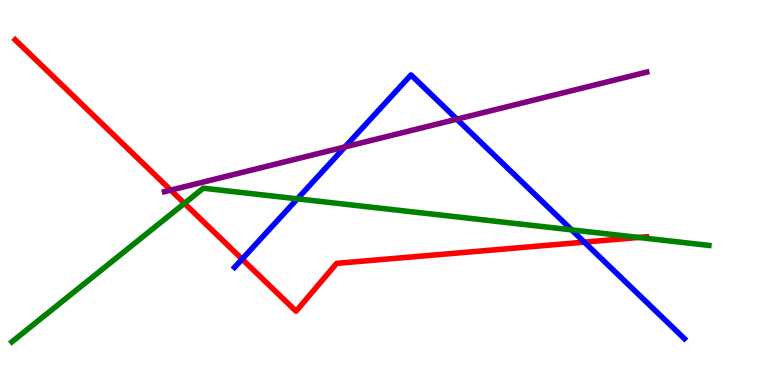[{'lines': ['blue', 'red'], 'intersections': [{'x': 3.12, 'y': 3.27}, {'x': 7.54, 'y': 3.71}]}, {'lines': ['green', 'red'], 'intersections': [{'x': 2.38, 'y': 4.72}, {'x': 8.24, 'y': 3.83}]}, {'lines': ['purple', 'red'], 'intersections': [{'x': 2.2, 'y': 5.06}]}, {'lines': ['blue', 'green'], 'intersections': [{'x': 3.84, 'y': 4.84}, {'x': 7.38, 'y': 4.03}]}, {'lines': ['blue', 'purple'], 'intersections': [{'x': 4.45, 'y': 6.18}, {'x': 5.9, 'y': 6.9}]}, {'lines': ['green', 'purple'], 'intersections': []}]